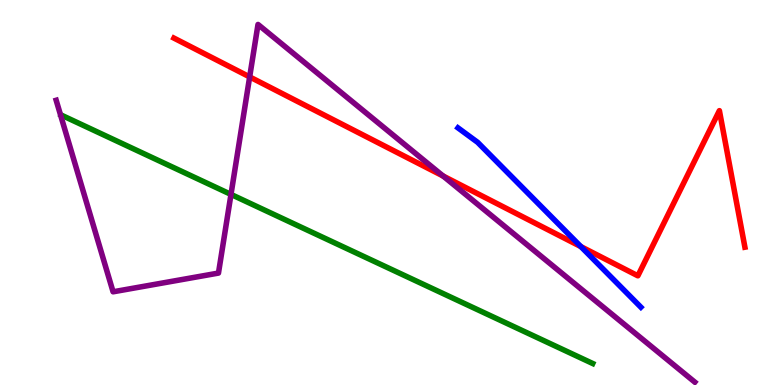[{'lines': ['blue', 'red'], 'intersections': [{'x': 7.5, 'y': 3.59}]}, {'lines': ['green', 'red'], 'intersections': []}, {'lines': ['purple', 'red'], 'intersections': [{'x': 3.22, 'y': 8.0}, {'x': 5.72, 'y': 5.43}]}, {'lines': ['blue', 'green'], 'intersections': []}, {'lines': ['blue', 'purple'], 'intersections': []}, {'lines': ['green', 'purple'], 'intersections': [{'x': 2.98, 'y': 4.95}]}]